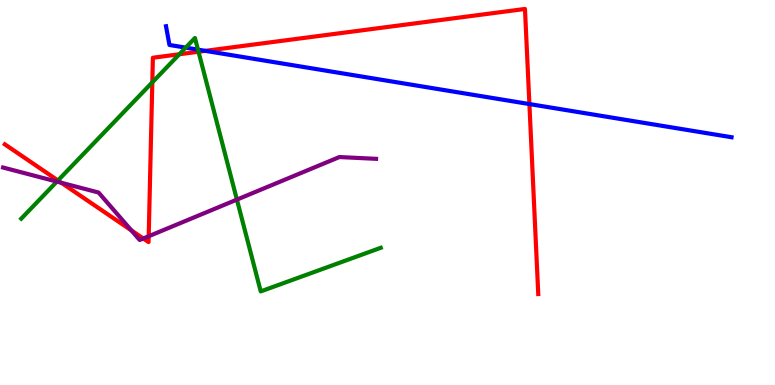[{'lines': ['blue', 'red'], 'intersections': [{'x': 2.65, 'y': 8.68}, {'x': 6.83, 'y': 7.3}]}, {'lines': ['green', 'red'], 'intersections': [{'x': 0.748, 'y': 5.31}, {'x': 1.97, 'y': 7.86}, {'x': 2.31, 'y': 8.59}, {'x': 2.56, 'y': 8.66}]}, {'lines': ['purple', 'red'], 'intersections': [{'x': 0.792, 'y': 5.25}, {'x': 1.69, 'y': 4.02}, {'x': 1.85, 'y': 3.81}, {'x': 1.92, 'y': 3.86}]}, {'lines': ['blue', 'green'], 'intersections': [{'x': 2.4, 'y': 8.76}, {'x': 2.55, 'y': 8.71}]}, {'lines': ['blue', 'purple'], 'intersections': []}, {'lines': ['green', 'purple'], 'intersections': [{'x': 0.734, 'y': 5.28}, {'x': 3.06, 'y': 4.82}]}]